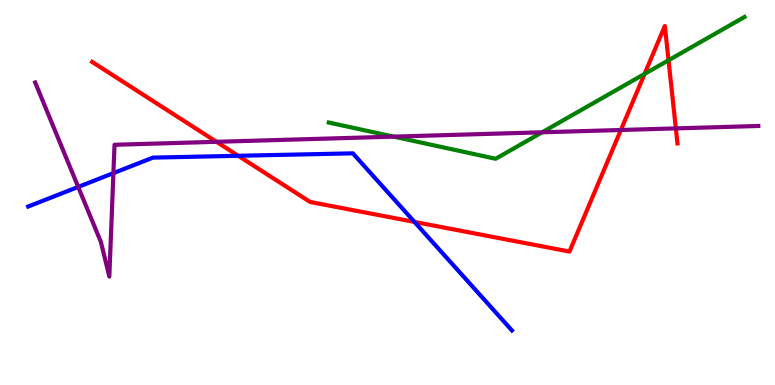[{'lines': ['blue', 'red'], 'intersections': [{'x': 3.07, 'y': 5.95}, {'x': 5.35, 'y': 4.24}]}, {'lines': ['green', 'red'], 'intersections': [{'x': 8.32, 'y': 8.08}, {'x': 8.63, 'y': 8.43}]}, {'lines': ['purple', 'red'], 'intersections': [{'x': 2.79, 'y': 6.32}, {'x': 8.01, 'y': 6.62}, {'x': 8.72, 'y': 6.67}]}, {'lines': ['blue', 'green'], 'intersections': []}, {'lines': ['blue', 'purple'], 'intersections': [{'x': 1.01, 'y': 5.15}, {'x': 1.46, 'y': 5.5}]}, {'lines': ['green', 'purple'], 'intersections': [{'x': 5.08, 'y': 6.45}, {'x': 7.0, 'y': 6.56}]}]